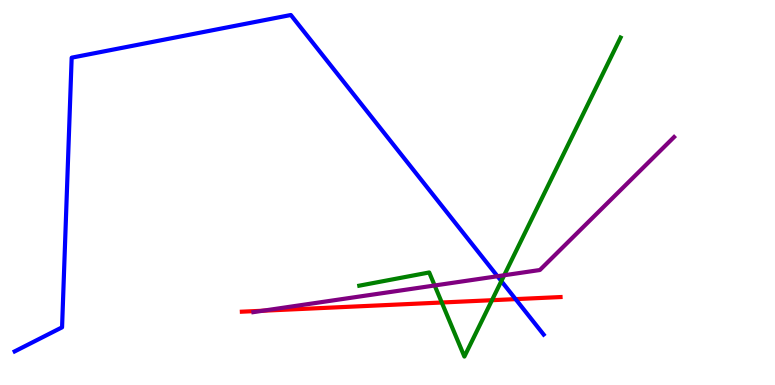[{'lines': ['blue', 'red'], 'intersections': [{'x': 6.65, 'y': 2.23}]}, {'lines': ['green', 'red'], 'intersections': [{'x': 5.7, 'y': 2.14}, {'x': 6.35, 'y': 2.2}]}, {'lines': ['purple', 'red'], 'intersections': [{'x': 3.39, 'y': 1.93}]}, {'lines': ['blue', 'green'], 'intersections': [{'x': 6.47, 'y': 2.7}]}, {'lines': ['blue', 'purple'], 'intersections': [{'x': 6.42, 'y': 2.82}]}, {'lines': ['green', 'purple'], 'intersections': [{'x': 5.61, 'y': 2.58}, {'x': 6.51, 'y': 2.85}]}]